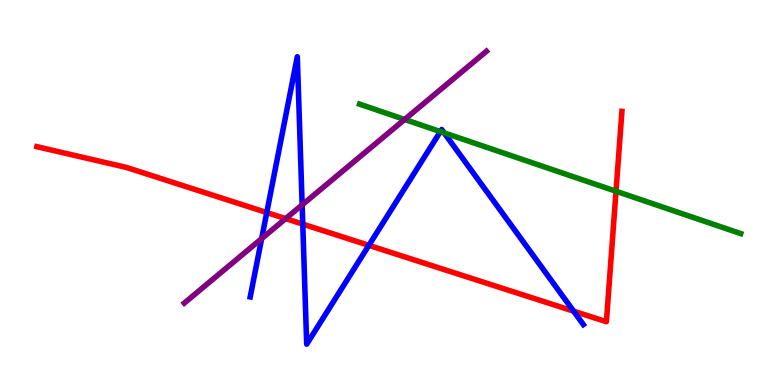[{'lines': ['blue', 'red'], 'intersections': [{'x': 3.44, 'y': 4.48}, {'x': 3.91, 'y': 4.18}, {'x': 4.76, 'y': 3.63}, {'x': 7.4, 'y': 1.92}]}, {'lines': ['green', 'red'], 'intersections': [{'x': 7.95, 'y': 5.03}]}, {'lines': ['purple', 'red'], 'intersections': [{'x': 3.69, 'y': 4.32}]}, {'lines': ['blue', 'green'], 'intersections': [{'x': 5.68, 'y': 6.58}, {'x': 5.73, 'y': 6.55}]}, {'lines': ['blue', 'purple'], 'intersections': [{'x': 3.38, 'y': 3.8}, {'x': 3.9, 'y': 4.68}]}, {'lines': ['green', 'purple'], 'intersections': [{'x': 5.22, 'y': 6.9}]}]